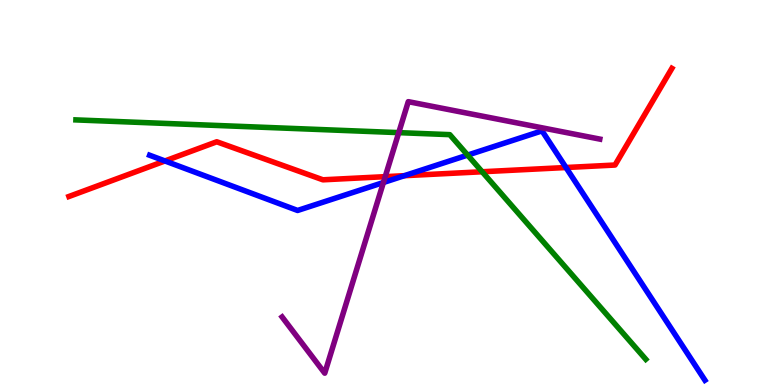[{'lines': ['blue', 'red'], 'intersections': [{'x': 2.13, 'y': 5.82}, {'x': 5.22, 'y': 5.44}, {'x': 7.3, 'y': 5.65}]}, {'lines': ['green', 'red'], 'intersections': [{'x': 6.22, 'y': 5.54}]}, {'lines': ['purple', 'red'], 'intersections': [{'x': 4.97, 'y': 5.41}]}, {'lines': ['blue', 'green'], 'intersections': [{'x': 6.03, 'y': 5.97}]}, {'lines': ['blue', 'purple'], 'intersections': [{'x': 4.95, 'y': 5.26}]}, {'lines': ['green', 'purple'], 'intersections': [{'x': 5.15, 'y': 6.55}]}]